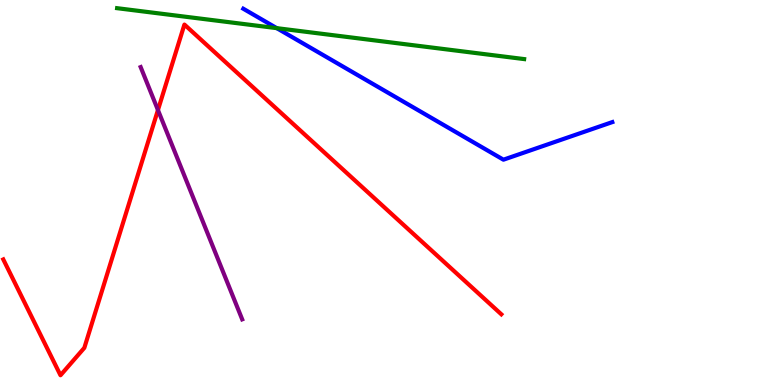[{'lines': ['blue', 'red'], 'intersections': []}, {'lines': ['green', 'red'], 'intersections': []}, {'lines': ['purple', 'red'], 'intersections': [{'x': 2.04, 'y': 7.14}]}, {'lines': ['blue', 'green'], 'intersections': [{'x': 3.57, 'y': 9.27}]}, {'lines': ['blue', 'purple'], 'intersections': []}, {'lines': ['green', 'purple'], 'intersections': []}]